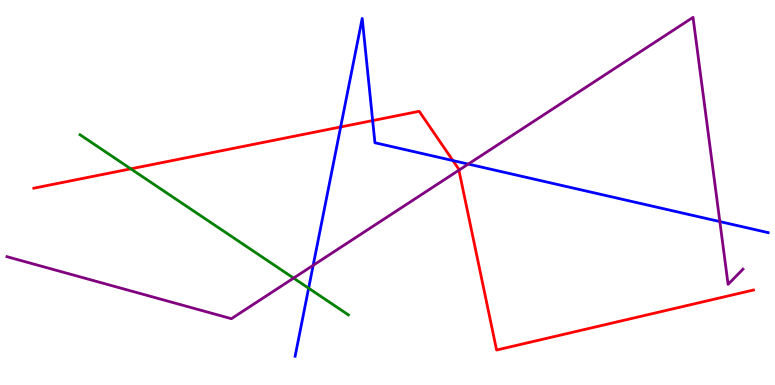[{'lines': ['blue', 'red'], 'intersections': [{'x': 4.4, 'y': 6.7}, {'x': 4.81, 'y': 6.87}, {'x': 5.84, 'y': 5.83}]}, {'lines': ['green', 'red'], 'intersections': [{'x': 1.69, 'y': 5.61}]}, {'lines': ['purple', 'red'], 'intersections': [{'x': 5.92, 'y': 5.58}]}, {'lines': ['blue', 'green'], 'intersections': [{'x': 3.98, 'y': 2.51}]}, {'lines': ['blue', 'purple'], 'intersections': [{'x': 4.04, 'y': 3.11}, {'x': 6.04, 'y': 5.74}, {'x': 9.29, 'y': 4.24}]}, {'lines': ['green', 'purple'], 'intersections': [{'x': 3.79, 'y': 2.78}]}]